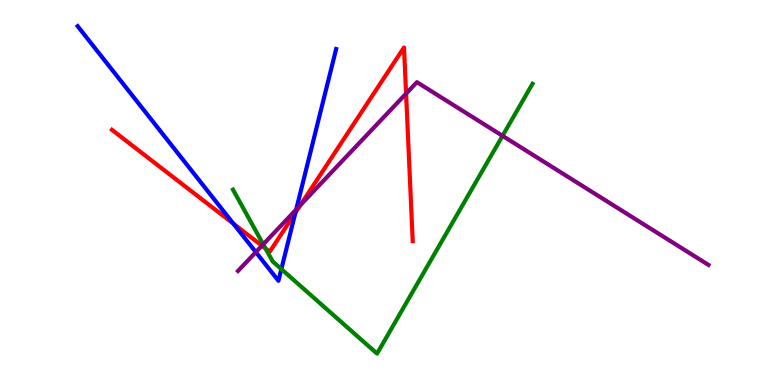[{'lines': ['blue', 'red'], 'intersections': [{'x': 3.01, 'y': 4.19}, {'x': 3.81, 'y': 4.48}]}, {'lines': ['green', 'red'], 'intersections': [{'x': 3.43, 'y': 3.55}]}, {'lines': ['purple', 'red'], 'intersections': [{'x': 3.38, 'y': 3.62}, {'x': 3.88, 'y': 4.67}, {'x': 5.24, 'y': 7.57}]}, {'lines': ['blue', 'green'], 'intersections': [{'x': 3.63, 'y': 3.01}]}, {'lines': ['blue', 'purple'], 'intersections': [{'x': 3.3, 'y': 3.45}, {'x': 3.82, 'y': 4.56}]}, {'lines': ['green', 'purple'], 'intersections': [{'x': 3.4, 'y': 3.65}, {'x': 6.48, 'y': 6.47}]}]